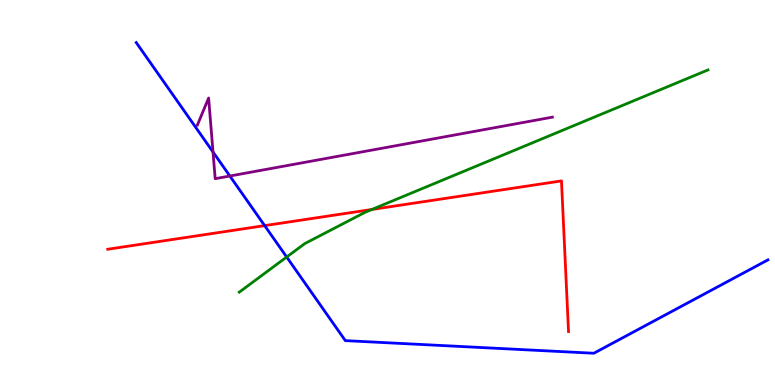[{'lines': ['blue', 'red'], 'intersections': [{'x': 3.41, 'y': 4.14}]}, {'lines': ['green', 'red'], 'intersections': [{'x': 4.8, 'y': 4.56}]}, {'lines': ['purple', 'red'], 'intersections': []}, {'lines': ['blue', 'green'], 'intersections': [{'x': 3.7, 'y': 3.32}]}, {'lines': ['blue', 'purple'], 'intersections': [{'x': 2.75, 'y': 6.05}, {'x': 2.97, 'y': 5.43}]}, {'lines': ['green', 'purple'], 'intersections': []}]